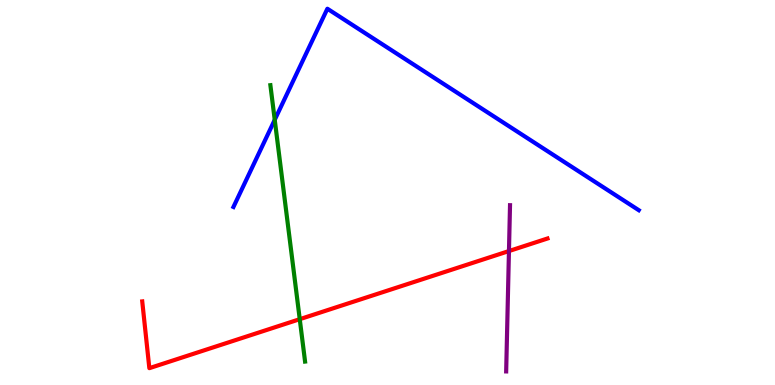[{'lines': ['blue', 'red'], 'intersections': []}, {'lines': ['green', 'red'], 'intersections': [{'x': 3.87, 'y': 1.71}]}, {'lines': ['purple', 'red'], 'intersections': [{'x': 6.57, 'y': 3.48}]}, {'lines': ['blue', 'green'], 'intersections': [{'x': 3.54, 'y': 6.89}]}, {'lines': ['blue', 'purple'], 'intersections': []}, {'lines': ['green', 'purple'], 'intersections': []}]